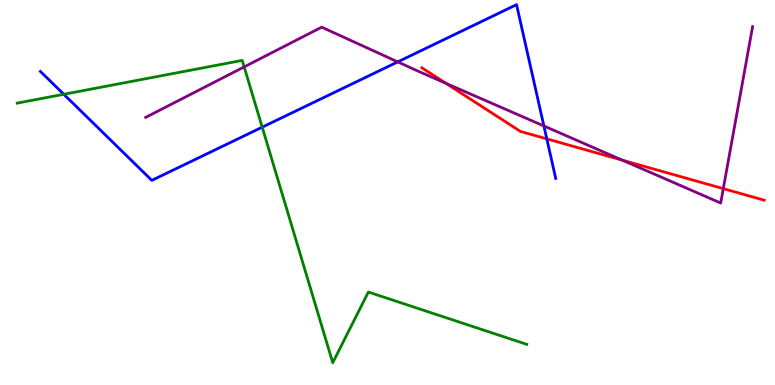[{'lines': ['blue', 'red'], 'intersections': [{'x': 7.06, 'y': 6.39}]}, {'lines': ['green', 'red'], 'intersections': []}, {'lines': ['purple', 'red'], 'intersections': [{'x': 5.75, 'y': 7.84}, {'x': 8.03, 'y': 5.84}, {'x': 9.33, 'y': 5.1}]}, {'lines': ['blue', 'green'], 'intersections': [{'x': 0.823, 'y': 7.55}, {'x': 3.38, 'y': 6.7}]}, {'lines': ['blue', 'purple'], 'intersections': [{'x': 5.13, 'y': 8.39}, {'x': 7.02, 'y': 6.73}]}, {'lines': ['green', 'purple'], 'intersections': [{'x': 3.15, 'y': 8.26}]}]